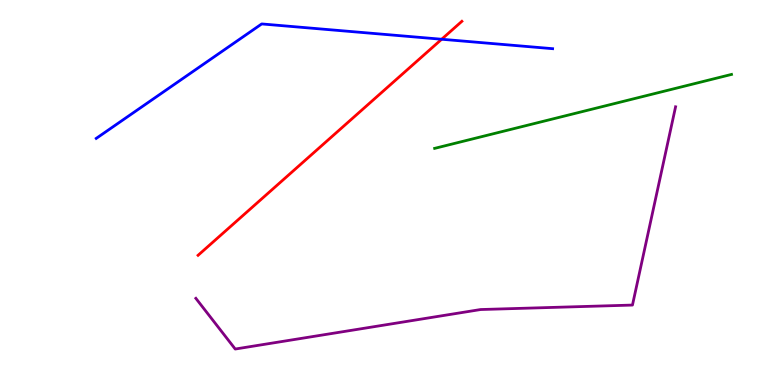[{'lines': ['blue', 'red'], 'intersections': [{'x': 5.7, 'y': 8.98}]}, {'lines': ['green', 'red'], 'intersections': []}, {'lines': ['purple', 'red'], 'intersections': []}, {'lines': ['blue', 'green'], 'intersections': []}, {'lines': ['blue', 'purple'], 'intersections': []}, {'lines': ['green', 'purple'], 'intersections': []}]